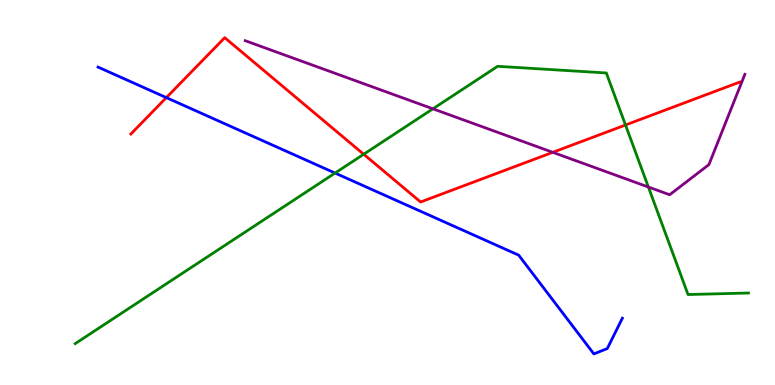[{'lines': ['blue', 'red'], 'intersections': [{'x': 2.15, 'y': 7.46}]}, {'lines': ['green', 'red'], 'intersections': [{'x': 4.69, 'y': 5.99}, {'x': 8.07, 'y': 6.75}]}, {'lines': ['purple', 'red'], 'intersections': [{'x': 7.13, 'y': 6.04}]}, {'lines': ['blue', 'green'], 'intersections': [{'x': 4.32, 'y': 5.51}]}, {'lines': ['blue', 'purple'], 'intersections': []}, {'lines': ['green', 'purple'], 'intersections': [{'x': 5.59, 'y': 7.17}, {'x': 8.37, 'y': 5.14}]}]